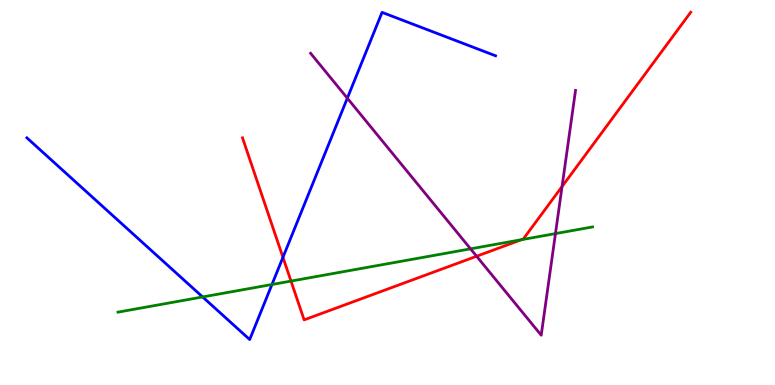[{'lines': ['blue', 'red'], 'intersections': [{'x': 3.65, 'y': 3.32}]}, {'lines': ['green', 'red'], 'intersections': [{'x': 3.75, 'y': 2.7}, {'x': 6.73, 'y': 3.77}]}, {'lines': ['purple', 'red'], 'intersections': [{'x': 6.15, 'y': 3.34}, {'x': 7.25, 'y': 5.16}]}, {'lines': ['blue', 'green'], 'intersections': [{'x': 2.61, 'y': 2.29}, {'x': 3.51, 'y': 2.61}]}, {'lines': ['blue', 'purple'], 'intersections': [{'x': 4.48, 'y': 7.45}]}, {'lines': ['green', 'purple'], 'intersections': [{'x': 6.07, 'y': 3.54}, {'x': 7.17, 'y': 3.93}]}]